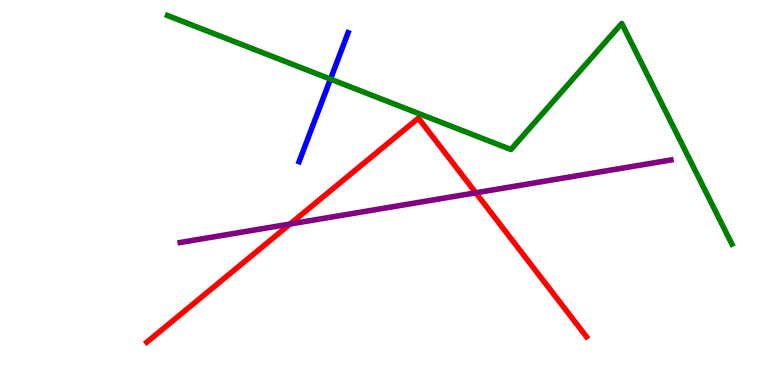[{'lines': ['blue', 'red'], 'intersections': []}, {'lines': ['green', 'red'], 'intersections': []}, {'lines': ['purple', 'red'], 'intersections': [{'x': 3.74, 'y': 4.18}, {'x': 6.14, 'y': 4.99}]}, {'lines': ['blue', 'green'], 'intersections': [{'x': 4.26, 'y': 7.95}]}, {'lines': ['blue', 'purple'], 'intersections': []}, {'lines': ['green', 'purple'], 'intersections': []}]